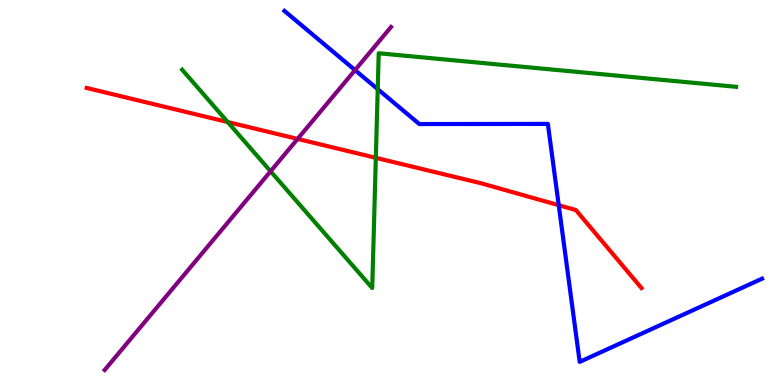[{'lines': ['blue', 'red'], 'intersections': [{'x': 7.21, 'y': 4.67}]}, {'lines': ['green', 'red'], 'intersections': [{'x': 2.94, 'y': 6.83}, {'x': 4.85, 'y': 5.9}]}, {'lines': ['purple', 'red'], 'intersections': [{'x': 3.84, 'y': 6.39}]}, {'lines': ['blue', 'green'], 'intersections': [{'x': 4.87, 'y': 7.68}]}, {'lines': ['blue', 'purple'], 'intersections': [{'x': 4.58, 'y': 8.18}]}, {'lines': ['green', 'purple'], 'intersections': [{'x': 3.49, 'y': 5.55}]}]